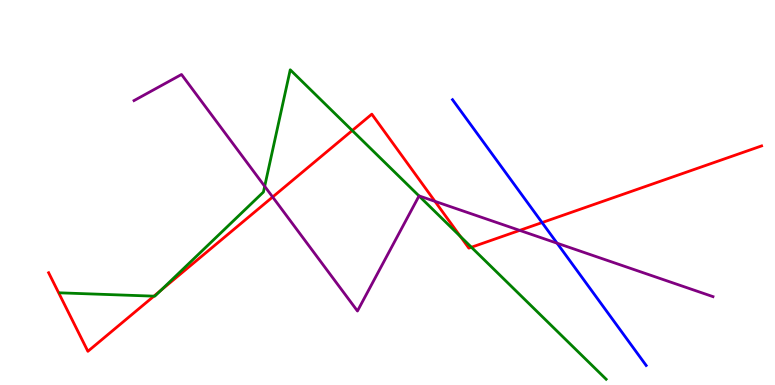[{'lines': ['blue', 'red'], 'intersections': [{'x': 6.99, 'y': 4.22}]}, {'lines': ['green', 'red'], 'intersections': [{'x': 1.99, 'y': 2.31}, {'x': 2.07, 'y': 2.46}, {'x': 4.54, 'y': 6.61}, {'x': 5.94, 'y': 3.86}, {'x': 6.08, 'y': 3.58}]}, {'lines': ['purple', 'red'], 'intersections': [{'x': 3.52, 'y': 4.88}, {'x': 5.61, 'y': 4.77}, {'x': 6.71, 'y': 4.02}]}, {'lines': ['blue', 'green'], 'intersections': []}, {'lines': ['blue', 'purple'], 'intersections': [{'x': 7.19, 'y': 3.68}]}, {'lines': ['green', 'purple'], 'intersections': [{'x': 3.42, 'y': 5.16}, {'x': 5.41, 'y': 4.91}]}]